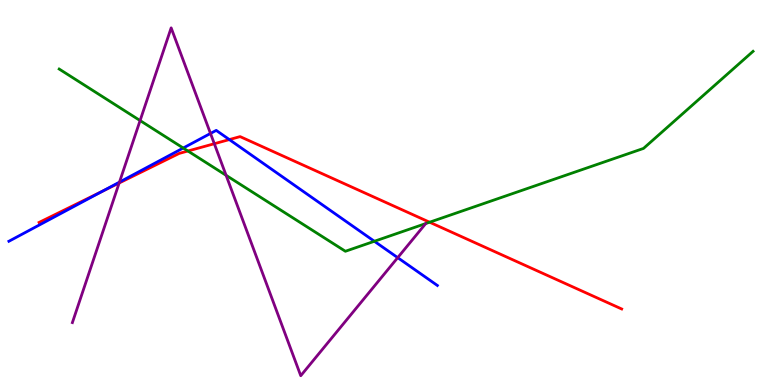[{'lines': ['blue', 'red'], 'intersections': [{'x': 1.32, 'y': 5.03}, {'x': 2.96, 'y': 6.37}]}, {'lines': ['green', 'red'], 'intersections': [{'x': 2.42, 'y': 6.08}, {'x': 5.54, 'y': 4.23}]}, {'lines': ['purple', 'red'], 'intersections': [{'x': 1.54, 'y': 5.25}, {'x': 2.77, 'y': 6.27}]}, {'lines': ['blue', 'green'], 'intersections': [{'x': 2.36, 'y': 6.16}, {'x': 4.83, 'y': 3.73}]}, {'lines': ['blue', 'purple'], 'intersections': [{'x': 1.54, 'y': 5.27}, {'x': 2.72, 'y': 6.53}, {'x': 5.13, 'y': 3.31}]}, {'lines': ['green', 'purple'], 'intersections': [{'x': 1.81, 'y': 6.87}, {'x': 2.92, 'y': 5.45}]}]